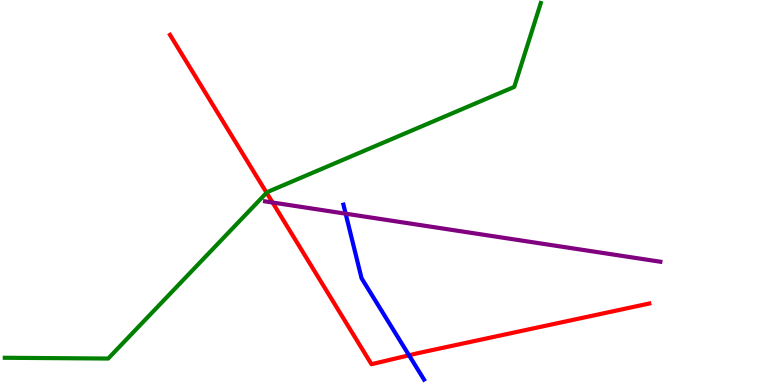[{'lines': ['blue', 'red'], 'intersections': [{'x': 5.28, 'y': 0.772}]}, {'lines': ['green', 'red'], 'intersections': [{'x': 3.44, 'y': 4.99}]}, {'lines': ['purple', 'red'], 'intersections': [{'x': 3.52, 'y': 4.74}]}, {'lines': ['blue', 'green'], 'intersections': []}, {'lines': ['blue', 'purple'], 'intersections': [{'x': 4.46, 'y': 4.45}]}, {'lines': ['green', 'purple'], 'intersections': []}]